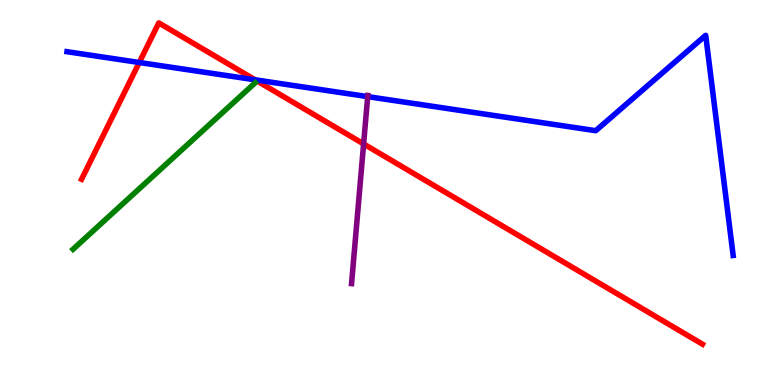[{'lines': ['blue', 'red'], 'intersections': [{'x': 1.8, 'y': 8.38}, {'x': 3.29, 'y': 7.93}]}, {'lines': ['green', 'red'], 'intersections': []}, {'lines': ['purple', 'red'], 'intersections': [{'x': 4.69, 'y': 6.26}]}, {'lines': ['blue', 'green'], 'intersections': []}, {'lines': ['blue', 'purple'], 'intersections': [{'x': 4.74, 'y': 7.49}]}, {'lines': ['green', 'purple'], 'intersections': []}]